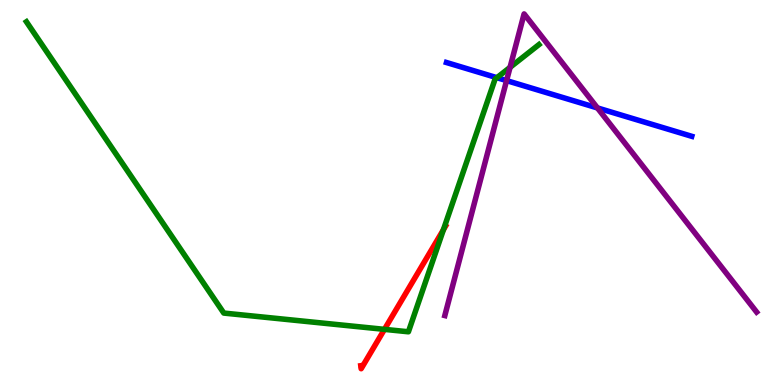[{'lines': ['blue', 'red'], 'intersections': []}, {'lines': ['green', 'red'], 'intersections': [{'x': 4.96, 'y': 1.45}, {'x': 5.72, 'y': 4.03}]}, {'lines': ['purple', 'red'], 'intersections': []}, {'lines': ['blue', 'green'], 'intersections': [{'x': 6.41, 'y': 7.98}]}, {'lines': ['blue', 'purple'], 'intersections': [{'x': 6.54, 'y': 7.91}, {'x': 7.71, 'y': 7.2}]}, {'lines': ['green', 'purple'], 'intersections': [{'x': 6.58, 'y': 8.25}]}]